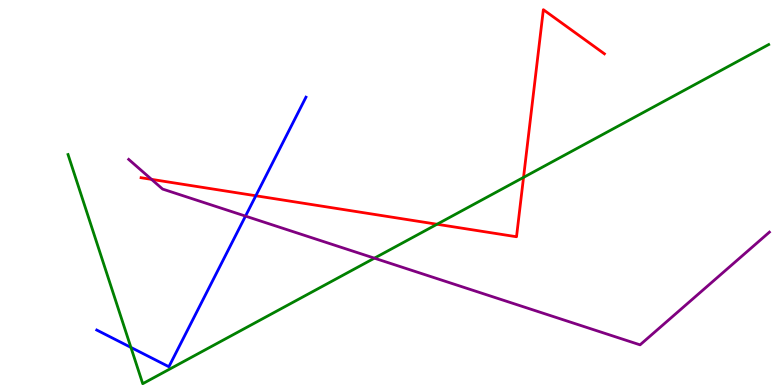[{'lines': ['blue', 'red'], 'intersections': [{'x': 3.3, 'y': 4.92}]}, {'lines': ['green', 'red'], 'intersections': [{'x': 5.64, 'y': 4.18}, {'x': 6.76, 'y': 5.39}]}, {'lines': ['purple', 'red'], 'intersections': [{'x': 1.95, 'y': 5.34}]}, {'lines': ['blue', 'green'], 'intersections': [{'x': 1.69, 'y': 0.976}]}, {'lines': ['blue', 'purple'], 'intersections': [{'x': 3.17, 'y': 4.39}]}, {'lines': ['green', 'purple'], 'intersections': [{'x': 4.83, 'y': 3.29}]}]